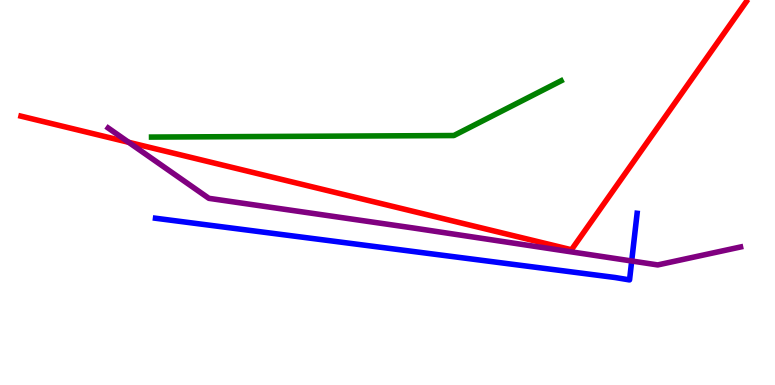[{'lines': ['blue', 'red'], 'intersections': []}, {'lines': ['green', 'red'], 'intersections': []}, {'lines': ['purple', 'red'], 'intersections': [{'x': 1.66, 'y': 6.3}]}, {'lines': ['blue', 'green'], 'intersections': []}, {'lines': ['blue', 'purple'], 'intersections': [{'x': 8.15, 'y': 3.22}]}, {'lines': ['green', 'purple'], 'intersections': []}]